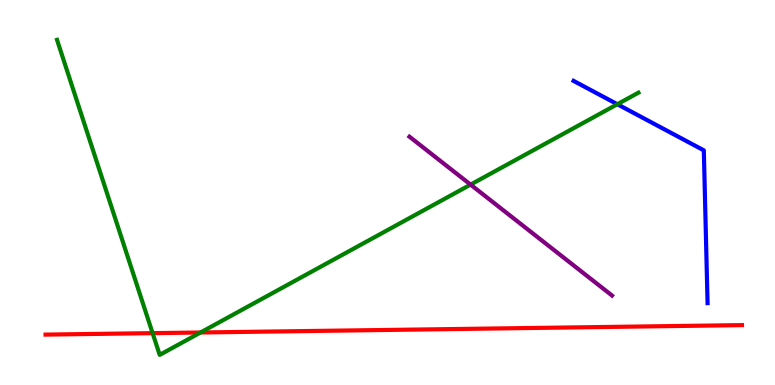[{'lines': ['blue', 'red'], 'intersections': []}, {'lines': ['green', 'red'], 'intersections': [{'x': 1.97, 'y': 1.35}, {'x': 2.59, 'y': 1.36}]}, {'lines': ['purple', 'red'], 'intersections': []}, {'lines': ['blue', 'green'], 'intersections': [{'x': 7.97, 'y': 7.29}]}, {'lines': ['blue', 'purple'], 'intersections': []}, {'lines': ['green', 'purple'], 'intersections': [{'x': 6.07, 'y': 5.2}]}]